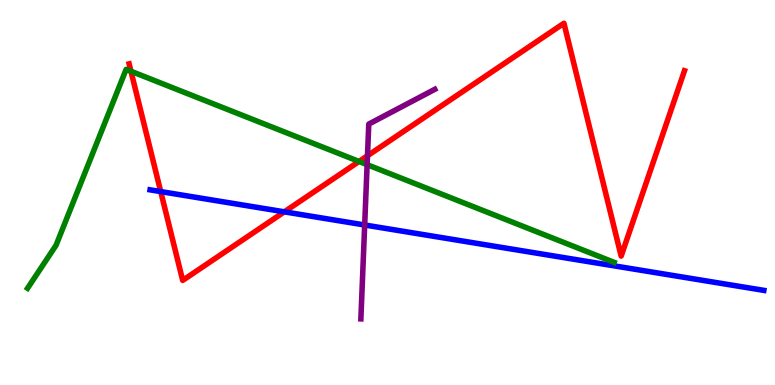[{'lines': ['blue', 'red'], 'intersections': [{'x': 2.07, 'y': 5.02}, {'x': 3.67, 'y': 4.5}]}, {'lines': ['green', 'red'], 'intersections': [{'x': 1.69, 'y': 8.15}, {'x': 4.63, 'y': 5.81}]}, {'lines': ['purple', 'red'], 'intersections': [{'x': 4.74, 'y': 5.95}]}, {'lines': ['blue', 'green'], 'intersections': []}, {'lines': ['blue', 'purple'], 'intersections': [{'x': 4.71, 'y': 4.16}]}, {'lines': ['green', 'purple'], 'intersections': [{'x': 4.74, 'y': 5.72}]}]